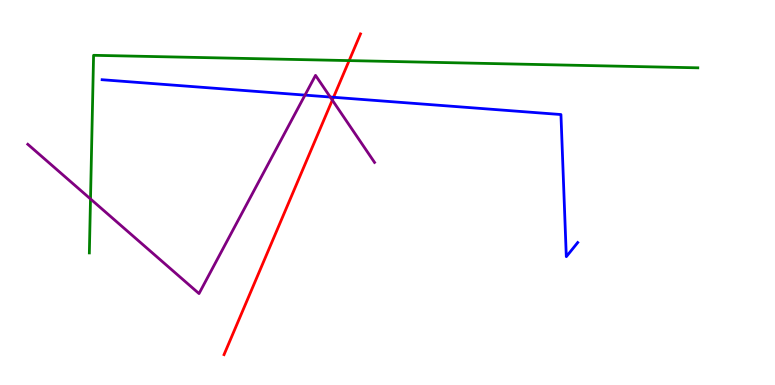[{'lines': ['blue', 'red'], 'intersections': [{'x': 4.3, 'y': 7.47}]}, {'lines': ['green', 'red'], 'intersections': [{'x': 4.5, 'y': 8.43}]}, {'lines': ['purple', 'red'], 'intersections': [{'x': 4.29, 'y': 7.4}]}, {'lines': ['blue', 'green'], 'intersections': []}, {'lines': ['blue', 'purple'], 'intersections': [{'x': 3.94, 'y': 7.53}, {'x': 4.26, 'y': 7.48}]}, {'lines': ['green', 'purple'], 'intersections': [{'x': 1.17, 'y': 4.83}]}]